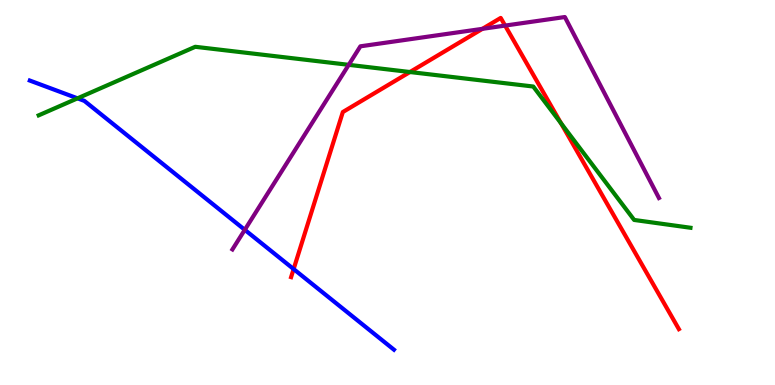[{'lines': ['blue', 'red'], 'intersections': [{'x': 3.79, 'y': 3.01}]}, {'lines': ['green', 'red'], 'intersections': [{'x': 5.29, 'y': 8.13}, {'x': 7.24, 'y': 6.8}]}, {'lines': ['purple', 'red'], 'intersections': [{'x': 6.22, 'y': 9.25}, {'x': 6.52, 'y': 9.34}]}, {'lines': ['blue', 'green'], 'intersections': [{'x': 1.0, 'y': 7.45}]}, {'lines': ['blue', 'purple'], 'intersections': [{'x': 3.16, 'y': 4.03}]}, {'lines': ['green', 'purple'], 'intersections': [{'x': 4.5, 'y': 8.32}]}]